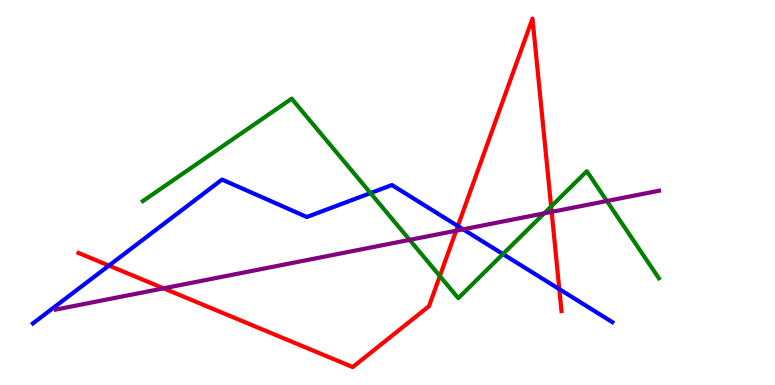[{'lines': ['blue', 'red'], 'intersections': [{'x': 1.41, 'y': 3.1}, {'x': 5.91, 'y': 4.13}, {'x': 7.22, 'y': 2.49}]}, {'lines': ['green', 'red'], 'intersections': [{'x': 5.68, 'y': 2.83}, {'x': 7.11, 'y': 4.64}]}, {'lines': ['purple', 'red'], 'intersections': [{'x': 2.11, 'y': 2.51}, {'x': 5.89, 'y': 4.01}, {'x': 7.12, 'y': 4.5}]}, {'lines': ['blue', 'green'], 'intersections': [{'x': 4.78, 'y': 4.98}, {'x': 6.49, 'y': 3.4}]}, {'lines': ['blue', 'purple'], 'intersections': [{'x': 5.98, 'y': 4.04}]}, {'lines': ['green', 'purple'], 'intersections': [{'x': 5.29, 'y': 3.77}, {'x': 7.02, 'y': 4.46}, {'x': 7.83, 'y': 4.78}]}]